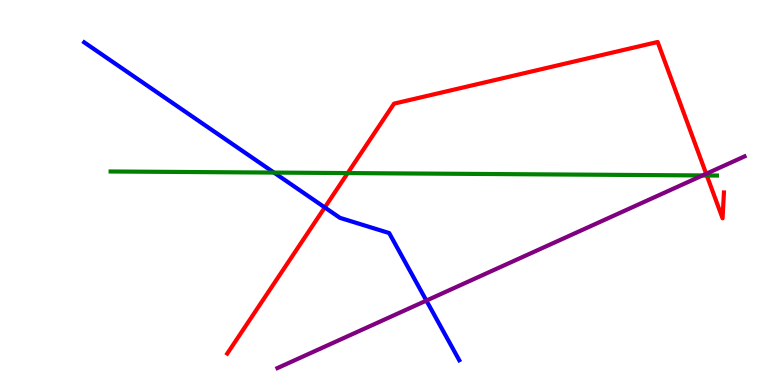[{'lines': ['blue', 'red'], 'intersections': [{'x': 4.19, 'y': 4.61}]}, {'lines': ['green', 'red'], 'intersections': [{'x': 4.49, 'y': 5.5}, {'x': 9.12, 'y': 5.44}]}, {'lines': ['purple', 'red'], 'intersections': [{'x': 9.11, 'y': 5.49}]}, {'lines': ['blue', 'green'], 'intersections': [{'x': 3.54, 'y': 5.52}]}, {'lines': ['blue', 'purple'], 'intersections': [{'x': 5.5, 'y': 2.19}]}, {'lines': ['green', 'purple'], 'intersections': [{'x': 9.06, 'y': 5.44}]}]